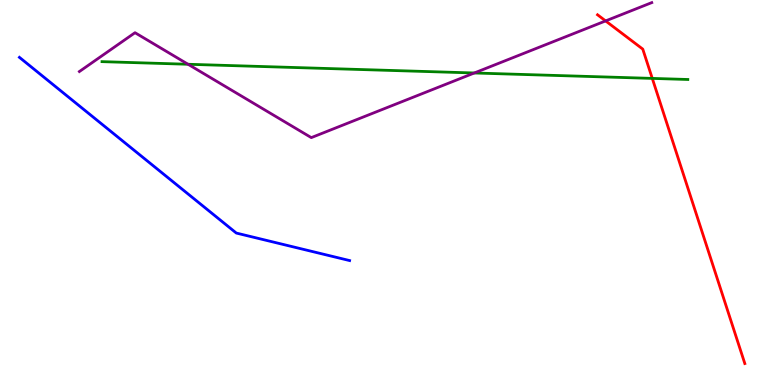[{'lines': ['blue', 'red'], 'intersections': []}, {'lines': ['green', 'red'], 'intersections': [{'x': 8.42, 'y': 7.96}]}, {'lines': ['purple', 'red'], 'intersections': [{'x': 7.81, 'y': 9.46}]}, {'lines': ['blue', 'green'], 'intersections': []}, {'lines': ['blue', 'purple'], 'intersections': []}, {'lines': ['green', 'purple'], 'intersections': [{'x': 2.43, 'y': 8.33}, {'x': 6.12, 'y': 8.1}]}]